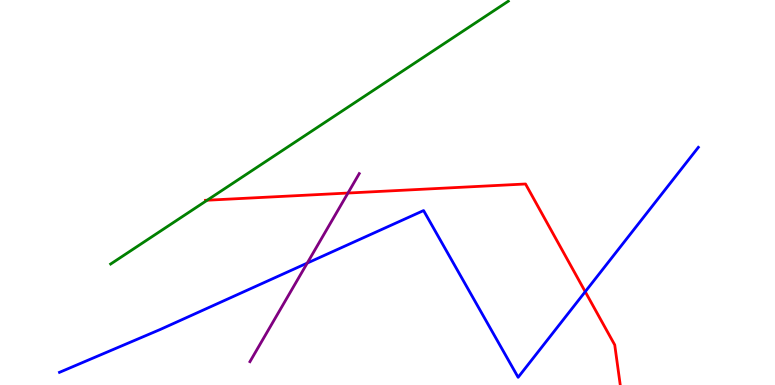[{'lines': ['blue', 'red'], 'intersections': [{'x': 7.55, 'y': 2.42}]}, {'lines': ['green', 'red'], 'intersections': [{'x': 2.67, 'y': 4.8}]}, {'lines': ['purple', 'red'], 'intersections': [{'x': 4.49, 'y': 4.99}]}, {'lines': ['blue', 'green'], 'intersections': []}, {'lines': ['blue', 'purple'], 'intersections': [{'x': 3.96, 'y': 3.17}]}, {'lines': ['green', 'purple'], 'intersections': []}]